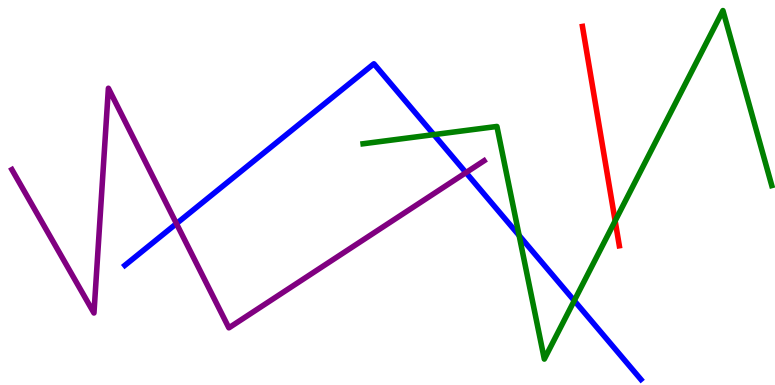[{'lines': ['blue', 'red'], 'intersections': []}, {'lines': ['green', 'red'], 'intersections': [{'x': 7.94, 'y': 4.26}]}, {'lines': ['purple', 'red'], 'intersections': []}, {'lines': ['blue', 'green'], 'intersections': [{'x': 5.6, 'y': 6.5}, {'x': 6.7, 'y': 3.88}, {'x': 7.41, 'y': 2.19}]}, {'lines': ['blue', 'purple'], 'intersections': [{'x': 2.28, 'y': 4.19}, {'x': 6.01, 'y': 5.52}]}, {'lines': ['green', 'purple'], 'intersections': []}]